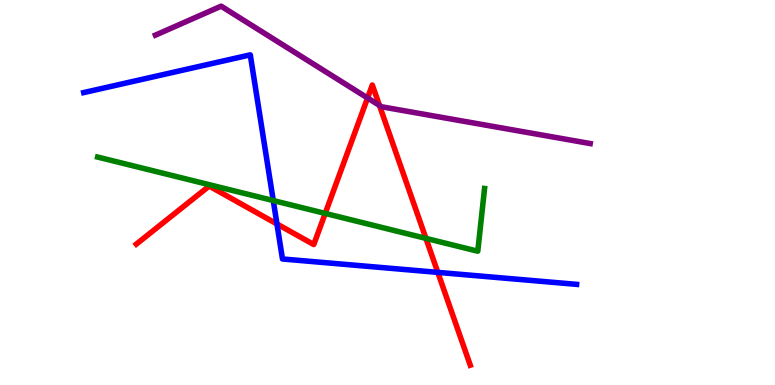[{'lines': ['blue', 'red'], 'intersections': [{'x': 3.57, 'y': 4.18}, {'x': 5.65, 'y': 2.93}]}, {'lines': ['green', 'red'], 'intersections': [{'x': 4.2, 'y': 4.46}, {'x': 5.5, 'y': 3.81}]}, {'lines': ['purple', 'red'], 'intersections': [{'x': 4.74, 'y': 7.46}, {'x': 4.9, 'y': 7.26}]}, {'lines': ['blue', 'green'], 'intersections': [{'x': 3.53, 'y': 4.79}]}, {'lines': ['blue', 'purple'], 'intersections': []}, {'lines': ['green', 'purple'], 'intersections': []}]